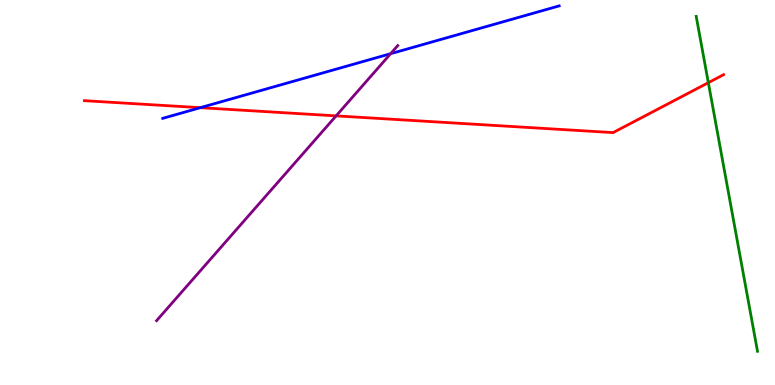[{'lines': ['blue', 'red'], 'intersections': [{'x': 2.58, 'y': 7.2}]}, {'lines': ['green', 'red'], 'intersections': [{'x': 9.14, 'y': 7.85}]}, {'lines': ['purple', 'red'], 'intersections': [{'x': 4.34, 'y': 6.99}]}, {'lines': ['blue', 'green'], 'intersections': []}, {'lines': ['blue', 'purple'], 'intersections': [{'x': 5.04, 'y': 8.61}]}, {'lines': ['green', 'purple'], 'intersections': []}]